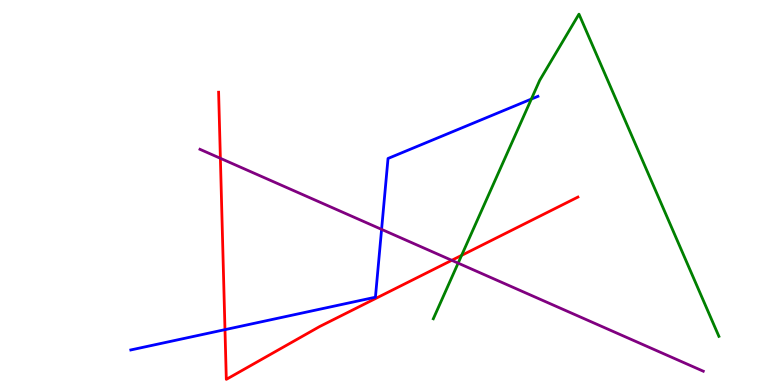[{'lines': ['blue', 'red'], 'intersections': [{'x': 2.9, 'y': 1.44}]}, {'lines': ['green', 'red'], 'intersections': [{'x': 5.96, 'y': 3.37}]}, {'lines': ['purple', 'red'], 'intersections': [{'x': 2.84, 'y': 5.89}, {'x': 5.83, 'y': 3.24}]}, {'lines': ['blue', 'green'], 'intersections': [{'x': 6.86, 'y': 7.43}]}, {'lines': ['blue', 'purple'], 'intersections': [{'x': 4.92, 'y': 4.04}]}, {'lines': ['green', 'purple'], 'intersections': [{'x': 5.91, 'y': 3.17}]}]